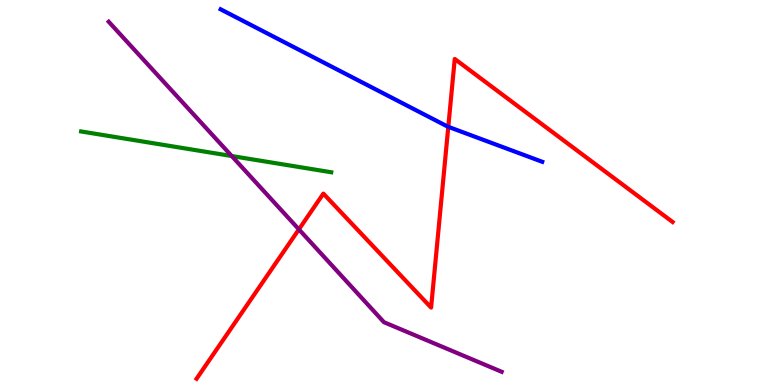[{'lines': ['blue', 'red'], 'intersections': [{'x': 5.78, 'y': 6.71}]}, {'lines': ['green', 'red'], 'intersections': []}, {'lines': ['purple', 'red'], 'intersections': [{'x': 3.86, 'y': 4.04}]}, {'lines': ['blue', 'green'], 'intersections': []}, {'lines': ['blue', 'purple'], 'intersections': []}, {'lines': ['green', 'purple'], 'intersections': [{'x': 2.99, 'y': 5.95}]}]